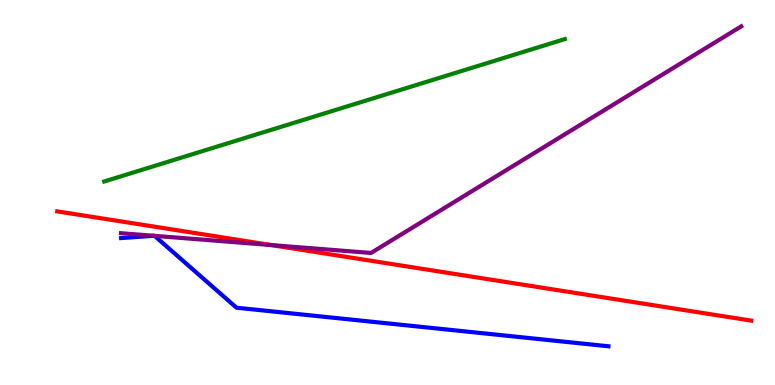[{'lines': ['blue', 'red'], 'intersections': []}, {'lines': ['green', 'red'], 'intersections': []}, {'lines': ['purple', 'red'], 'intersections': [{'x': 3.5, 'y': 3.63}]}, {'lines': ['blue', 'green'], 'intersections': []}, {'lines': ['blue', 'purple'], 'intersections': [{'x': 1.98, 'y': 3.88}, {'x': 1.99, 'y': 3.87}]}, {'lines': ['green', 'purple'], 'intersections': []}]